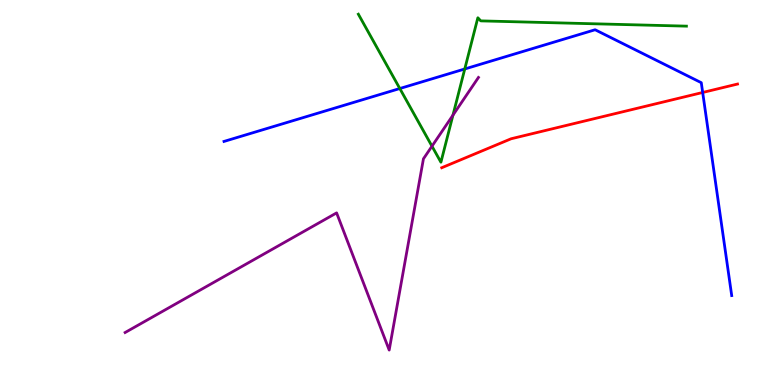[{'lines': ['blue', 'red'], 'intersections': [{'x': 9.07, 'y': 7.6}]}, {'lines': ['green', 'red'], 'intersections': []}, {'lines': ['purple', 'red'], 'intersections': []}, {'lines': ['blue', 'green'], 'intersections': [{'x': 5.16, 'y': 7.7}, {'x': 6.0, 'y': 8.21}]}, {'lines': ['blue', 'purple'], 'intersections': []}, {'lines': ['green', 'purple'], 'intersections': [{'x': 5.57, 'y': 6.2}, {'x': 5.84, 'y': 7.01}]}]